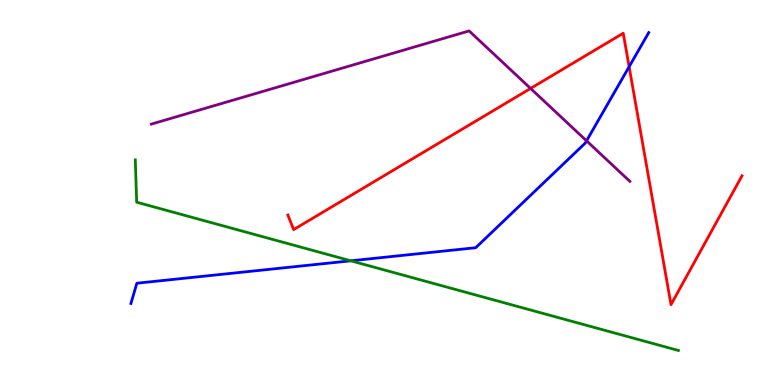[{'lines': ['blue', 'red'], 'intersections': [{'x': 8.12, 'y': 8.27}]}, {'lines': ['green', 'red'], 'intersections': []}, {'lines': ['purple', 'red'], 'intersections': [{'x': 6.85, 'y': 7.7}]}, {'lines': ['blue', 'green'], 'intersections': [{'x': 4.53, 'y': 3.23}]}, {'lines': ['blue', 'purple'], 'intersections': [{'x': 7.57, 'y': 6.34}]}, {'lines': ['green', 'purple'], 'intersections': []}]